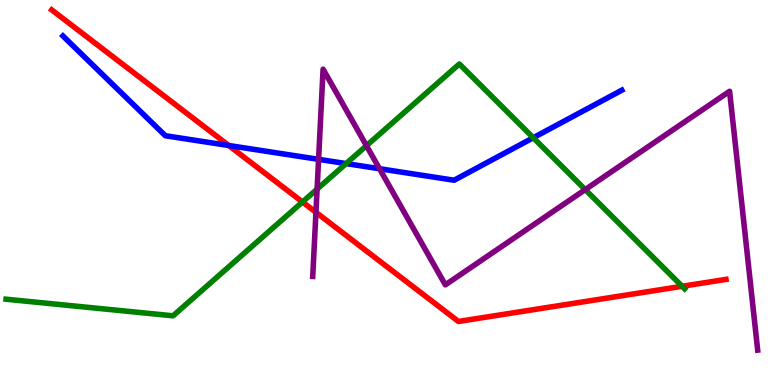[{'lines': ['blue', 'red'], 'intersections': [{'x': 2.95, 'y': 6.22}]}, {'lines': ['green', 'red'], 'intersections': [{'x': 3.9, 'y': 4.75}, {'x': 8.8, 'y': 2.56}]}, {'lines': ['purple', 'red'], 'intersections': [{'x': 4.08, 'y': 4.49}]}, {'lines': ['blue', 'green'], 'intersections': [{'x': 4.47, 'y': 5.75}, {'x': 6.88, 'y': 6.42}]}, {'lines': ['blue', 'purple'], 'intersections': [{'x': 4.11, 'y': 5.86}, {'x': 4.9, 'y': 5.62}]}, {'lines': ['green', 'purple'], 'intersections': [{'x': 4.09, 'y': 5.09}, {'x': 4.73, 'y': 6.22}, {'x': 7.55, 'y': 5.08}]}]